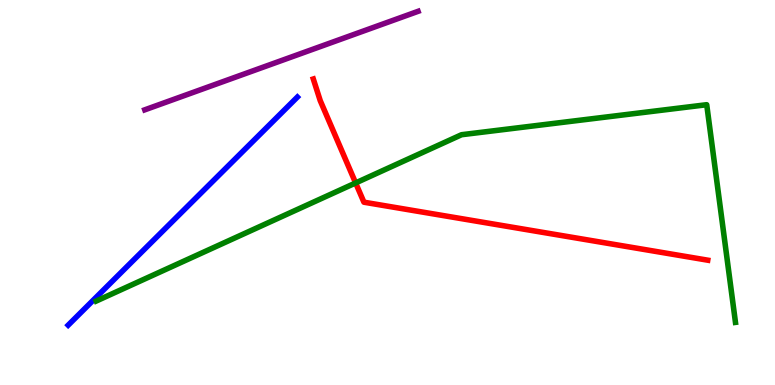[{'lines': ['blue', 'red'], 'intersections': []}, {'lines': ['green', 'red'], 'intersections': [{'x': 4.59, 'y': 5.25}]}, {'lines': ['purple', 'red'], 'intersections': []}, {'lines': ['blue', 'green'], 'intersections': []}, {'lines': ['blue', 'purple'], 'intersections': []}, {'lines': ['green', 'purple'], 'intersections': []}]